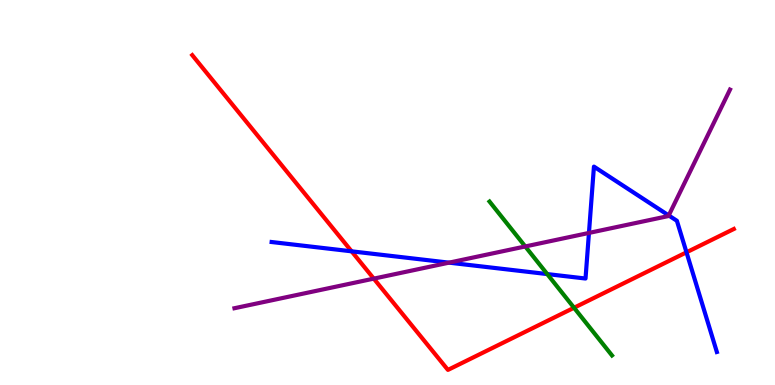[{'lines': ['blue', 'red'], 'intersections': [{'x': 4.54, 'y': 3.47}, {'x': 8.86, 'y': 3.45}]}, {'lines': ['green', 'red'], 'intersections': [{'x': 7.41, 'y': 2.01}]}, {'lines': ['purple', 'red'], 'intersections': [{'x': 4.82, 'y': 2.76}]}, {'lines': ['blue', 'green'], 'intersections': [{'x': 7.06, 'y': 2.88}]}, {'lines': ['blue', 'purple'], 'intersections': [{'x': 5.79, 'y': 3.18}, {'x': 7.6, 'y': 3.95}, {'x': 8.63, 'y': 4.4}]}, {'lines': ['green', 'purple'], 'intersections': [{'x': 6.78, 'y': 3.6}]}]